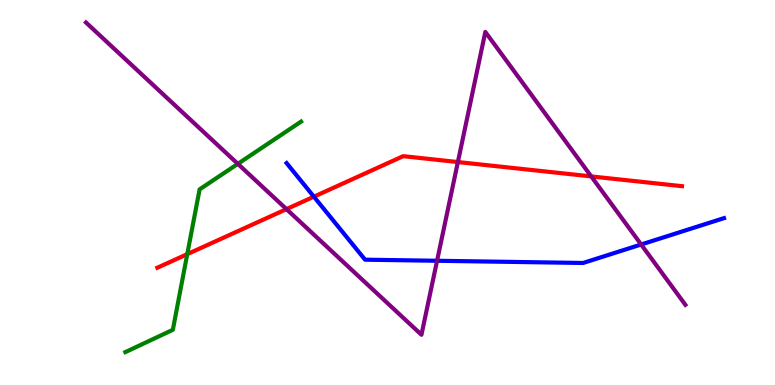[{'lines': ['blue', 'red'], 'intersections': [{'x': 4.05, 'y': 4.89}]}, {'lines': ['green', 'red'], 'intersections': [{'x': 2.42, 'y': 3.4}]}, {'lines': ['purple', 'red'], 'intersections': [{'x': 3.7, 'y': 4.57}, {'x': 5.91, 'y': 5.79}, {'x': 7.63, 'y': 5.42}]}, {'lines': ['blue', 'green'], 'intersections': []}, {'lines': ['blue', 'purple'], 'intersections': [{'x': 5.64, 'y': 3.23}, {'x': 8.27, 'y': 3.65}]}, {'lines': ['green', 'purple'], 'intersections': [{'x': 3.07, 'y': 5.74}]}]